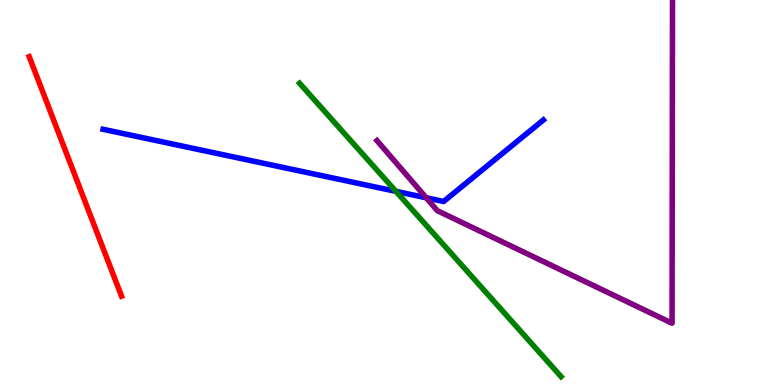[{'lines': ['blue', 'red'], 'intersections': []}, {'lines': ['green', 'red'], 'intersections': []}, {'lines': ['purple', 'red'], 'intersections': []}, {'lines': ['blue', 'green'], 'intersections': [{'x': 5.11, 'y': 5.03}]}, {'lines': ['blue', 'purple'], 'intersections': [{'x': 5.5, 'y': 4.86}]}, {'lines': ['green', 'purple'], 'intersections': []}]